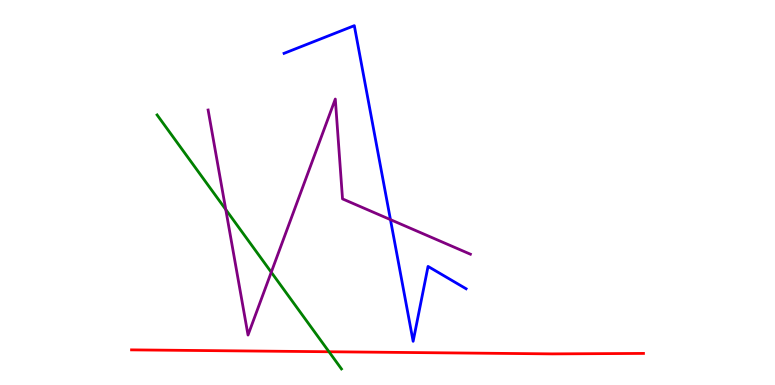[{'lines': ['blue', 'red'], 'intersections': []}, {'lines': ['green', 'red'], 'intersections': [{'x': 4.25, 'y': 0.864}]}, {'lines': ['purple', 'red'], 'intersections': []}, {'lines': ['blue', 'green'], 'intersections': []}, {'lines': ['blue', 'purple'], 'intersections': [{'x': 5.04, 'y': 4.3}]}, {'lines': ['green', 'purple'], 'intersections': [{'x': 2.91, 'y': 4.56}, {'x': 3.5, 'y': 2.93}]}]